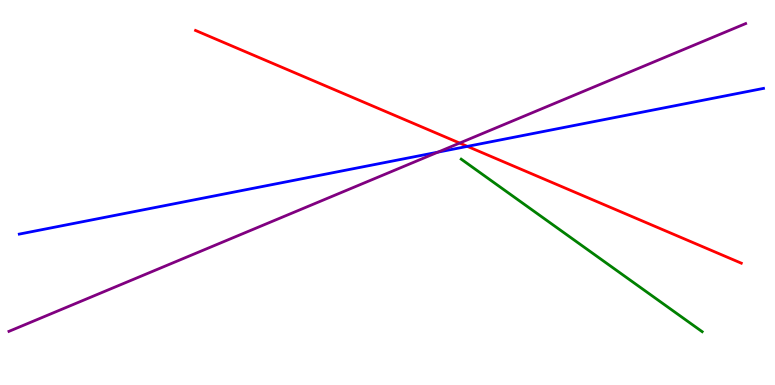[{'lines': ['blue', 'red'], 'intersections': [{'x': 6.03, 'y': 6.2}]}, {'lines': ['green', 'red'], 'intersections': []}, {'lines': ['purple', 'red'], 'intersections': [{'x': 5.93, 'y': 6.28}]}, {'lines': ['blue', 'green'], 'intersections': []}, {'lines': ['blue', 'purple'], 'intersections': [{'x': 5.65, 'y': 6.05}]}, {'lines': ['green', 'purple'], 'intersections': []}]